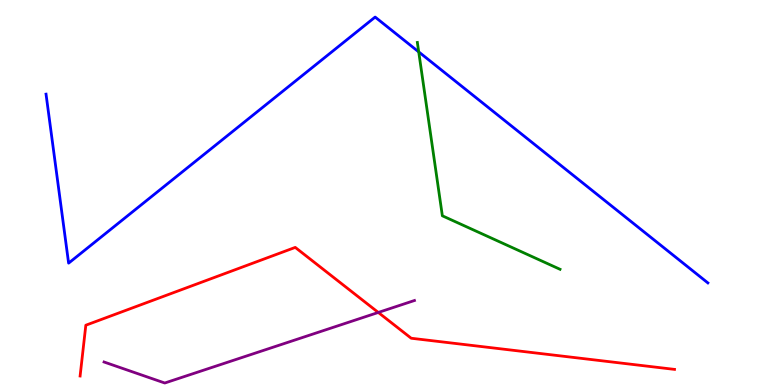[{'lines': ['blue', 'red'], 'intersections': []}, {'lines': ['green', 'red'], 'intersections': []}, {'lines': ['purple', 'red'], 'intersections': [{'x': 4.88, 'y': 1.88}]}, {'lines': ['blue', 'green'], 'intersections': [{'x': 5.4, 'y': 8.65}]}, {'lines': ['blue', 'purple'], 'intersections': []}, {'lines': ['green', 'purple'], 'intersections': []}]